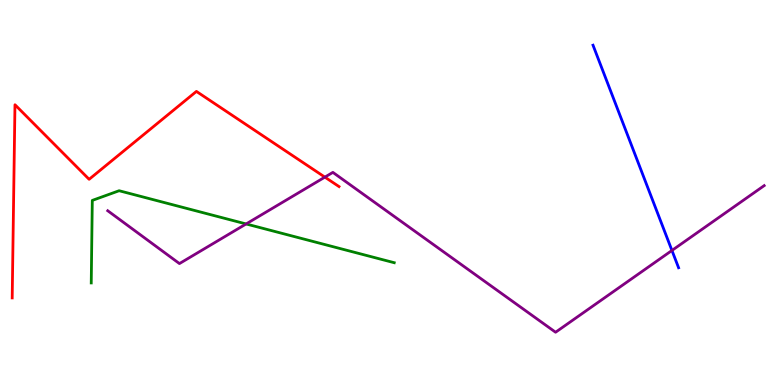[{'lines': ['blue', 'red'], 'intersections': []}, {'lines': ['green', 'red'], 'intersections': []}, {'lines': ['purple', 'red'], 'intersections': [{'x': 4.19, 'y': 5.4}]}, {'lines': ['blue', 'green'], 'intersections': []}, {'lines': ['blue', 'purple'], 'intersections': [{'x': 8.67, 'y': 3.49}]}, {'lines': ['green', 'purple'], 'intersections': [{'x': 3.18, 'y': 4.18}]}]